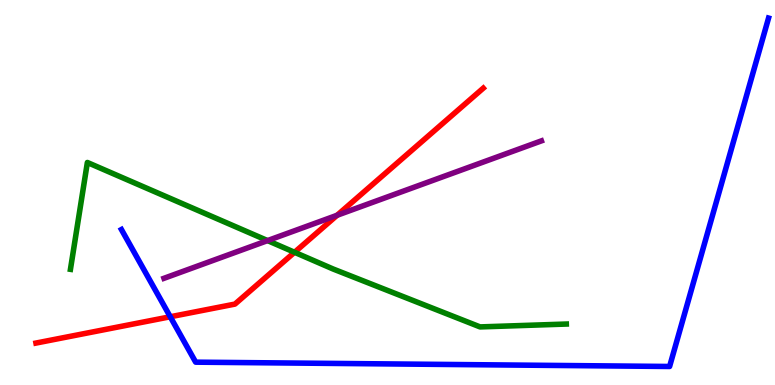[{'lines': ['blue', 'red'], 'intersections': [{'x': 2.2, 'y': 1.77}]}, {'lines': ['green', 'red'], 'intersections': [{'x': 3.8, 'y': 3.45}]}, {'lines': ['purple', 'red'], 'intersections': [{'x': 4.35, 'y': 4.41}]}, {'lines': ['blue', 'green'], 'intersections': []}, {'lines': ['blue', 'purple'], 'intersections': []}, {'lines': ['green', 'purple'], 'intersections': [{'x': 3.45, 'y': 3.75}]}]